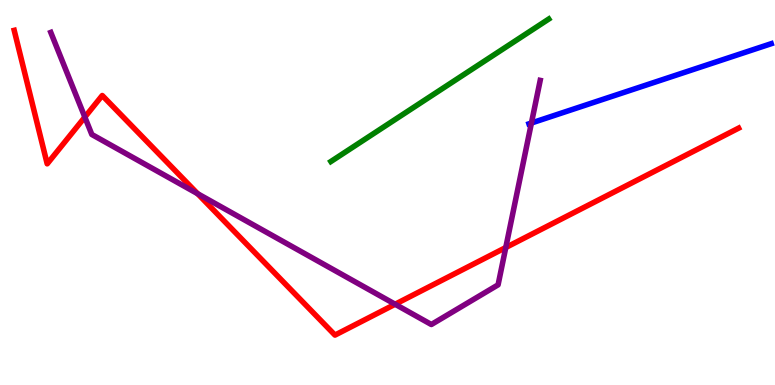[{'lines': ['blue', 'red'], 'intersections': []}, {'lines': ['green', 'red'], 'intersections': []}, {'lines': ['purple', 'red'], 'intersections': [{'x': 1.09, 'y': 6.96}, {'x': 2.55, 'y': 4.97}, {'x': 5.1, 'y': 2.1}, {'x': 6.53, 'y': 3.57}]}, {'lines': ['blue', 'green'], 'intersections': []}, {'lines': ['blue', 'purple'], 'intersections': [{'x': 6.86, 'y': 6.8}]}, {'lines': ['green', 'purple'], 'intersections': []}]